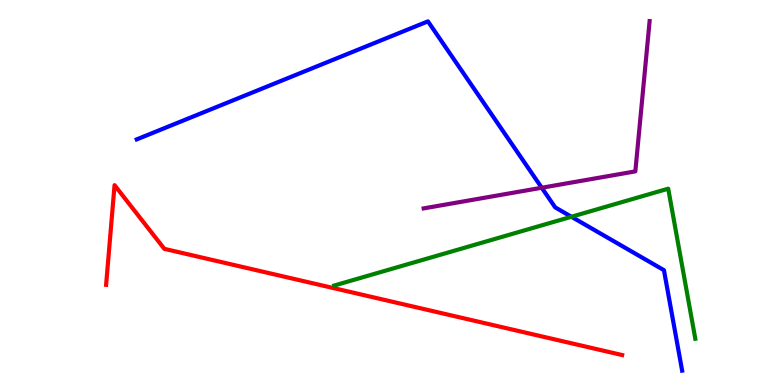[{'lines': ['blue', 'red'], 'intersections': []}, {'lines': ['green', 'red'], 'intersections': []}, {'lines': ['purple', 'red'], 'intersections': []}, {'lines': ['blue', 'green'], 'intersections': [{'x': 7.37, 'y': 4.37}]}, {'lines': ['blue', 'purple'], 'intersections': [{'x': 6.99, 'y': 5.12}]}, {'lines': ['green', 'purple'], 'intersections': []}]